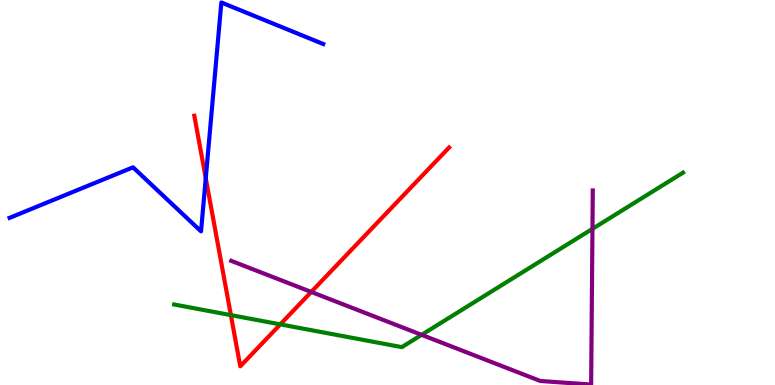[{'lines': ['blue', 'red'], 'intersections': [{'x': 2.65, 'y': 5.37}]}, {'lines': ['green', 'red'], 'intersections': [{'x': 2.98, 'y': 1.82}, {'x': 3.62, 'y': 1.57}]}, {'lines': ['purple', 'red'], 'intersections': [{'x': 4.02, 'y': 2.42}]}, {'lines': ['blue', 'green'], 'intersections': []}, {'lines': ['blue', 'purple'], 'intersections': []}, {'lines': ['green', 'purple'], 'intersections': [{'x': 5.44, 'y': 1.3}, {'x': 7.64, 'y': 4.06}]}]